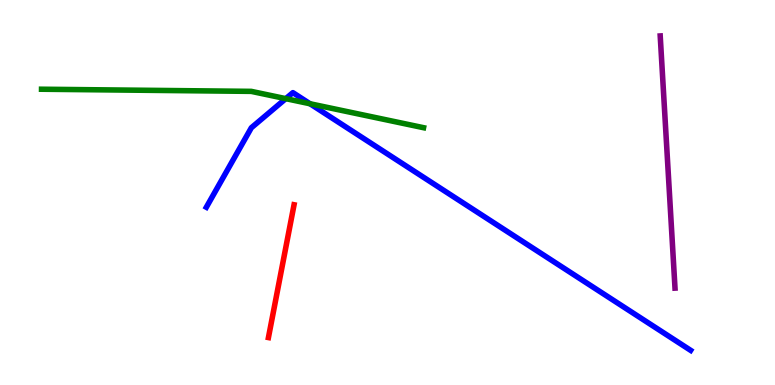[{'lines': ['blue', 'red'], 'intersections': []}, {'lines': ['green', 'red'], 'intersections': []}, {'lines': ['purple', 'red'], 'intersections': []}, {'lines': ['blue', 'green'], 'intersections': [{'x': 3.69, 'y': 7.44}, {'x': 4.0, 'y': 7.31}]}, {'lines': ['blue', 'purple'], 'intersections': []}, {'lines': ['green', 'purple'], 'intersections': []}]